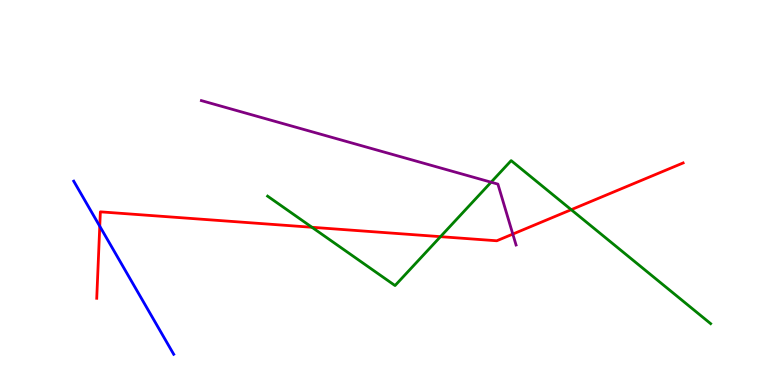[{'lines': ['blue', 'red'], 'intersections': [{'x': 1.29, 'y': 4.12}]}, {'lines': ['green', 'red'], 'intersections': [{'x': 4.03, 'y': 4.1}, {'x': 5.68, 'y': 3.85}, {'x': 7.37, 'y': 4.55}]}, {'lines': ['purple', 'red'], 'intersections': [{'x': 6.62, 'y': 3.92}]}, {'lines': ['blue', 'green'], 'intersections': []}, {'lines': ['blue', 'purple'], 'intersections': []}, {'lines': ['green', 'purple'], 'intersections': [{'x': 6.34, 'y': 5.27}]}]